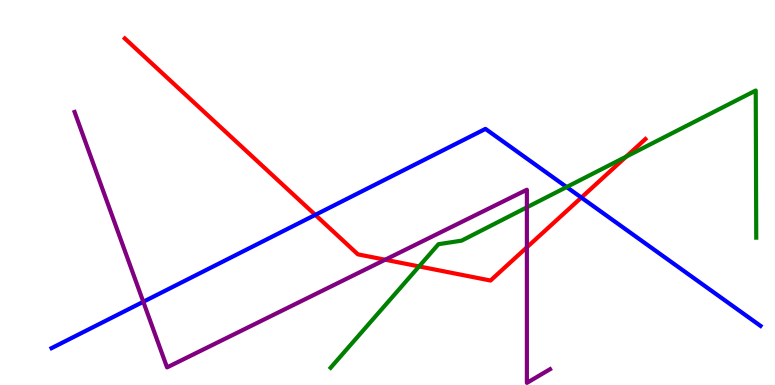[{'lines': ['blue', 'red'], 'intersections': [{'x': 4.07, 'y': 4.42}, {'x': 7.5, 'y': 4.87}]}, {'lines': ['green', 'red'], 'intersections': [{'x': 5.41, 'y': 3.08}, {'x': 8.08, 'y': 5.93}]}, {'lines': ['purple', 'red'], 'intersections': [{'x': 4.97, 'y': 3.25}, {'x': 6.8, 'y': 3.58}]}, {'lines': ['blue', 'green'], 'intersections': [{'x': 7.31, 'y': 5.14}]}, {'lines': ['blue', 'purple'], 'intersections': [{'x': 1.85, 'y': 2.16}]}, {'lines': ['green', 'purple'], 'intersections': [{'x': 6.8, 'y': 4.61}]}]